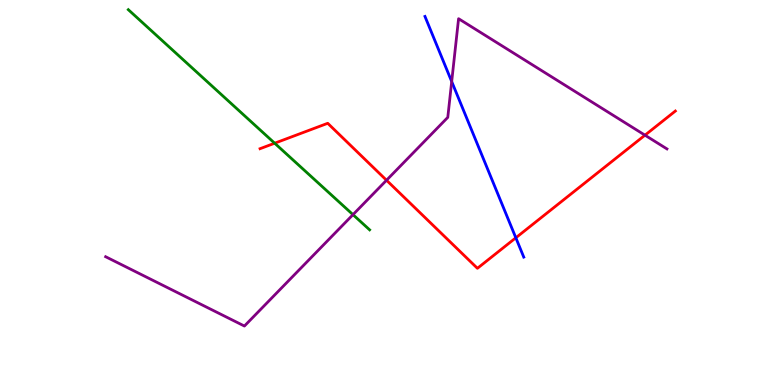[{'lines': ['blue', 'red'], 'intersections': [{'x': 6.66, 'y': 3.82}]}, {'lines': ['green', 'red'], 'intersections': [{'x': 3.54, 'y': 6.28}]}, {'lines': ['purple', 'red'], 'intersections': [{'x': 4.99, 'y': 5.32}, {'x': 8.32, 'y': 6.49}]}, {'lines': ['blue', 'green'], 'intersections': []}, {'lines': ['blue', 'purple'], 'intersections': [{'x': 5.83, 'y': 7.88}]}, {'lines': ['green', 'purple'], 'intersections': [{'x': 4.55, 'y': 4.42}]}]